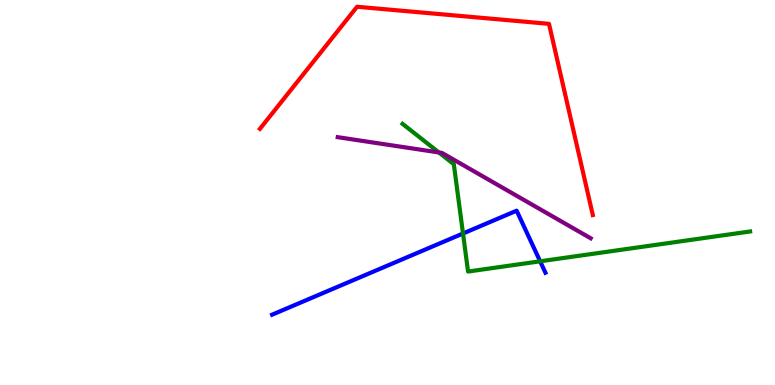[{'lines': ['blue', 'red'], 'intersections': []}, {'lines': ['green', 'red'], 'intersections': []}, {'lines': ['purple', 'red'], 'intersections': []}, {'lines': ['blue', 'green'], 'intersections': [{'x': 5.97, 'y': 3.94}, {'x': 6.97, 'y': 3.21}]}, {'lines': ['blue', 'purple'], 'intersections': []}, {'lines': ['green', 'purple'], 'intersections': [{'x': 5.66, 'y': 6.04}]}]